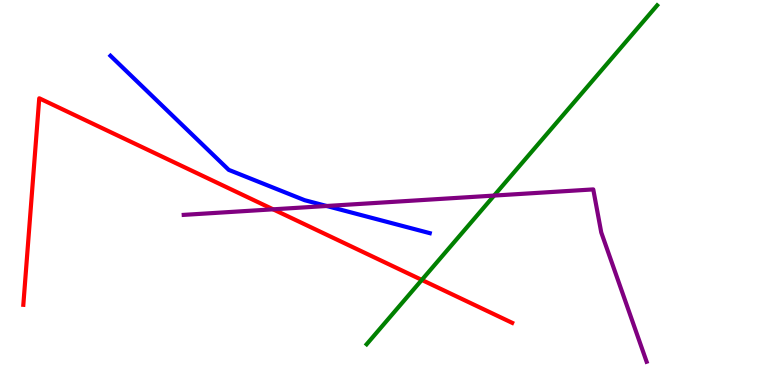[{'lines': ['blue', 'red'], 'intersections': []}, {'lines': ['green', 'red'], 'intersections': [{'x': 5.44, 'y': 2.73}]}, {'lines': ['purple', 'red'], 'intersections': [{'x': 3.52, 'y': 4.56}]}, {'lines': ['blue', 'green'], 'intersections': []}, {'lines': ['blue', 'purple'], 'intersections': [{'x': 4.21, 'y': 4.65}]}, {'lines': ['green', 'purple'], 'intersections': [{'x': 6.38, 'y': 4.92}]}]